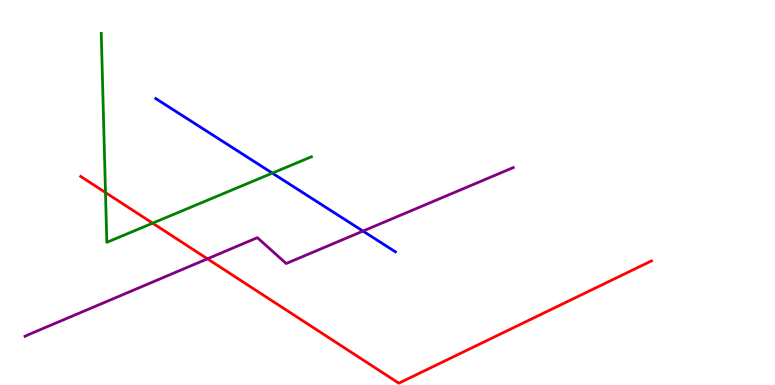[{'lines': ['blue', 'red'], 'intersections': []}, {'lines': ['green', 'red'], 'intersections': [{'x': 1.36, 'y': 5.0}, {'x': 1.97, 'y': 4.2}]}, {'lines': ['purple', 'red'], 'intersections': [{'x': 2.68, 'y': 3.28}]}, {'lines': ['blue', 'green'], 'intersections': [{'x': 3.51, 'y': 5.5}]}, {'lines': ['blue', 'purple'], 'intersections': [{'x': 4.68, 'y': 4.0}]}, {'lines': ['green', 'purple'], 'intersections': []}]